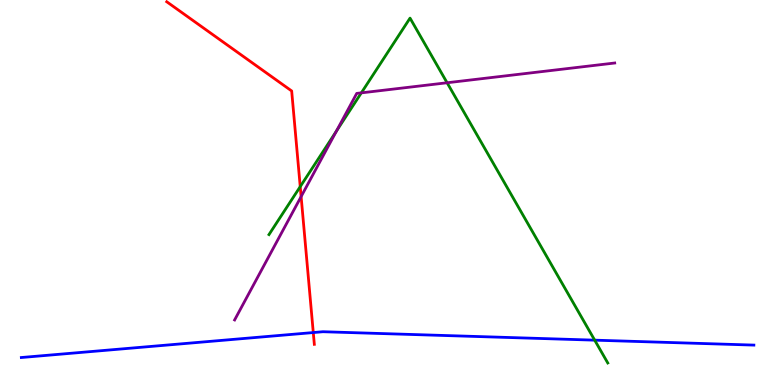[{'lines': ['blue', 'red'], 'intersections': [{'x': 4.04, 'y': 1.36}]}, {'lines': ['green', 'red'], 'intersections': [{'x': 3.87, 'y': 5.15}]}, {'lines': ['purple', 'red'], 'intersections': [{'x': 3.89, 'y': 4.89}]}, {'lines': ['blue', 'green'], 'intersections': [{'x': 7.67, 'y': 1.16}]}, {'lines': ['blue', 'purple'], 'intersections': []}, {'lines': ['green', 'purple'], 'intersections': [{'x': 4.34, 'y': 6.59}, {'x': 4.66, 'y': 7.59}, {'x': 5.77, 'y': 7.85}]}]